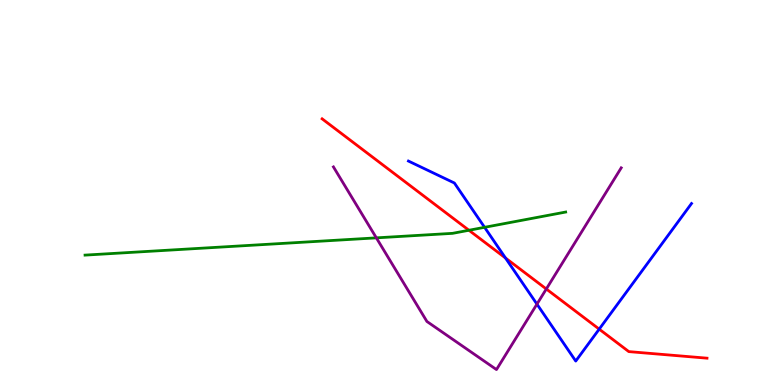[{'lines': ['blue', 'red'], 'intersections': [{'x': 6.52, 'y': 3.3}, {'x': 7.73, 'y': 1.45}]}, {'lines': ['green', 'red'], 'intersections': [{'x': 6.05, 'y': 4.02}]}, {'lines': ['purple', 'red'], 'intersections': [{'x': 7.05, 'y': 2.49}]}, {'lines': ['blue', 'green'], 'intersections': [{'x': 6.25, 'y': 4.1}]}, {'lines': ['blue', 'purple'], 'intersections': [{'x': 6.93, 'y': 2.1}]}, {'lines': ['green', 'purple'], 'intersections': [{'x': 4.86, 'y': 3.82}]}]